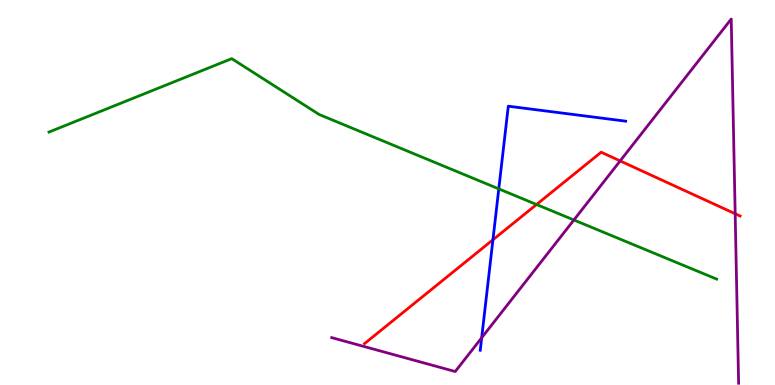[{'lines': ['blue', 'red'], 'intersections': [{'x': 6.36, 'y': 3.77}]}, {'lines': ['green', 'red'], 'intersections': [{'x': 6.92, 'y': 4.69}]}, {'lines': ['purple', 'red'], 'intersections': [{'x': 8.0, 'y': 5.82}, {'x': 9.49, 'y': 4.45}]}, {'lines': ['blue', 'green'], 'intersections': [{'x': 6.44, 'y': 5.09}]}, {'lines': ['blue', 'purple'], 'intersections': [{'x': 6.22, 'y': 1.23}]}, {'lines': ['green', 'purple'], 'intersections': [{'x': 7.41, 'y': 4.29}]}]